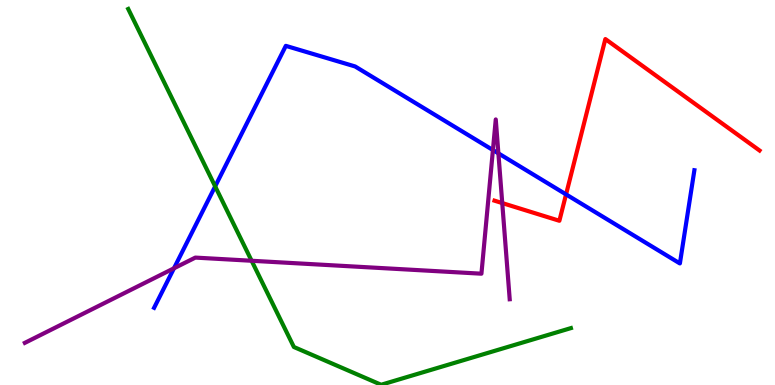[{'lines': ['blue', 'red'], 'intersections': [{'x': 7.3, 'y': 4.95}]}, {'lines': ['green', 'red'], 'intersections': []}, {'lines': ['purple', 'red'], 'intersections': [{'x': 6.48, 'y': 4.73}]}, {'lines': ['blue', 'green'], 'intersections': [{'x': 2.78, 'y': 5.16}]}, {'lines': ['blue', 'purple'], 'intersections': [{'x': 2.24, 'y': 3.03}, {'x': 6.36, 'y': 6.1}, {'x': 6.43, 'y': 6.02}]}, {'lines': ['green', 'purple'], 'intersections': [{'x': 3.25, 'y': 3.23}]}]